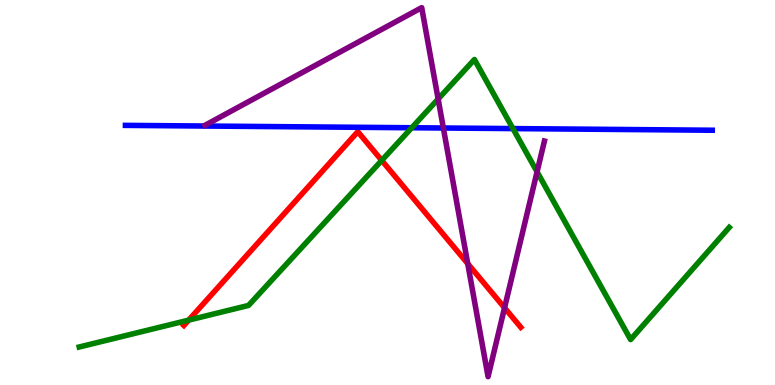[{'lines': ['blue', 'red'], 'intersections': []}, {'lines': ['green', 'red'], 'intersections': [{'x': 2.43, 'y': 1.69}, {'x': 4.93, 'y': 5.83}]}, {'lines': ['purple', 'red'], 'intersections': [{'x': 6.04, 'y': 3.15}, {'x': 6.51, 'y': 2.01}]}, {'lines': ['blue', 'green'], 'intersections': [{'x': 5.31, 'y': 6.68}, {'x': 6.62, 'y': 6.66}]}, {'lines': ['blue', 'purple'], 'intersections': [{'x': 5.72, 'y': 6.68}]}, {'lines': ['green', 'purple'], 'intersections': [{'x': 5.65, 'y': 7.43}, {'x': 6.93, 'y': 5.54}]}]